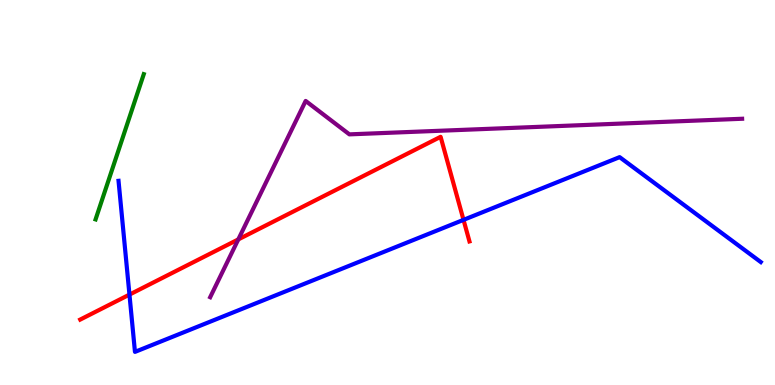[{'lines': ['blue', 'red'], 'intersections': [{'x': 1.67, 'y': 2.35}, {'x': 5.98, 'y': 4.29}]}, {'lines': ['green', 'red'], 'intersections': []}, {'lines': ['purple', 'red'], 'intersections': [{'x': 3.07, 'y': 3.78}]}, {'lines': ['blue', 'green'], 'intersections': []}, {'lines': ['blue', 'purple'], 'intersections': []}, {'lines': ['green', 'purple'], 'intersections': []}]